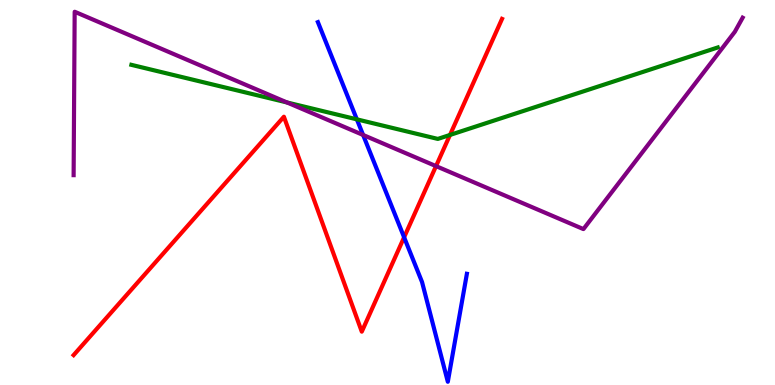[{'lines': ['blue', 'red'], 'intersections': [{'x': 5.21, 'y': 3.84}]}, {'lines': ['green', 'red'], 'intersections': [{'x': 5.81, 'y': 6.49}]}, {'lines': ['purple', 'red'], 'intersections': [{'x': 5.63, 'y': 5.69}]}, {'lines': ['blue', 'green'], 'intersections': [{'x': 4.6, 'y': 6.9}]}, {'lines': ['blue', 'purple'], 'intersections': [{'x': 4.69, 'y': 6.49}]}, {'lines': ['green', 'purple'], 'intersections': [{'x': 3.7, 'y': 7.34}]}]